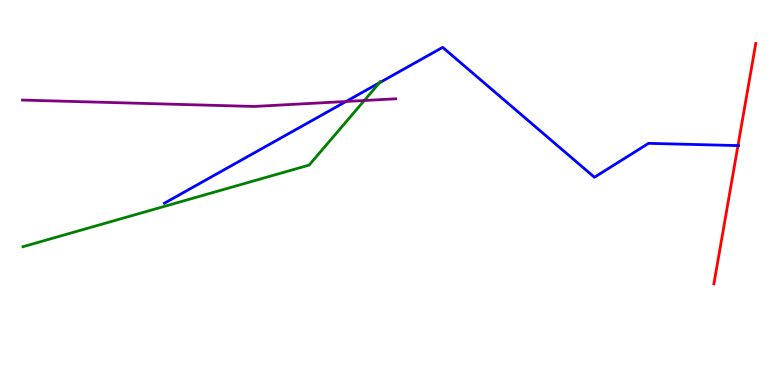[{'lines': ['blue', 'red'], 'intersections': [{'x': 9.52, 'y': 6.22}]}, {'lines': ['green', 'red'], 'intersections': []}, {'lines': ['purple', 'red'], 'intersections': []}, {'lines': ['blue', 'green'], 'intersections': [{'x': 4.9, 'y': 7.85}]}, {'lines': ['blue', 'purple'], 'intersections': [{'x': 4.46, 'y': 7.36}]}, {'lines': ['green', 'purple'], 'intersections': [{'x': 4.7, 'y': 7.39}]}]